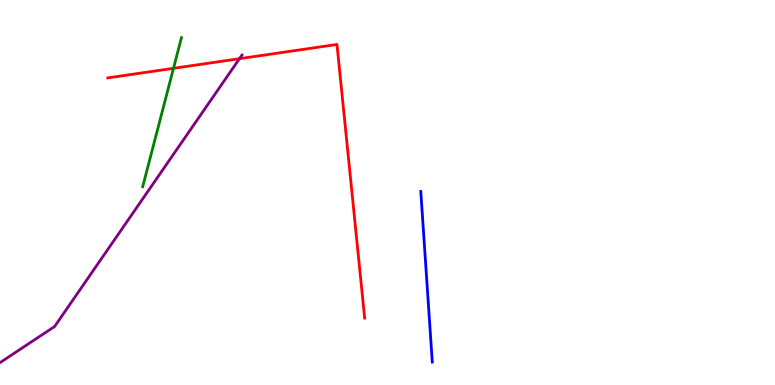[{'lines': ['blue', 'red'], 'intersections': []}, {'lines': ['green', 'red'], 'intersections': [{'x': 2.24, 'y': 8.23}]}, {'lines': ['purple', 'red'], 'intersections': [{'x': 3.09, 'y': 8.48}]}, {'lines': ['blue', 'green'], 'intersections': []}, {'lines': ['blue', 'purple'], 'intersections': []}, {'lines': ['green', 'purple'], 'intersections': []}]